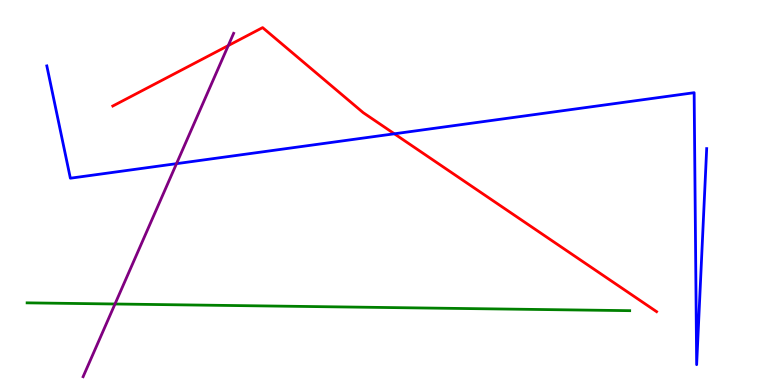[{'lines': ['blue', 'red'], 'intersections': [{'x': 5.09, 'y': 6.52}]}, {'lines': ['green', 'red'], 'intersections': []}, {'lines': ['purple', 'red'], 'intersections': [{'x': 2.95, 'y': 8.82}]}, {'lines': ['blue', 'green'], 'intersections': []}, {'lines': ['blue', 'purple'], 'intersections': [{'x': 2.28, 'y': 5.75}]}, {'lines': ['green', 'purple'], 'intersections': [{'x': 1.48, 'y': 2.1}]}]